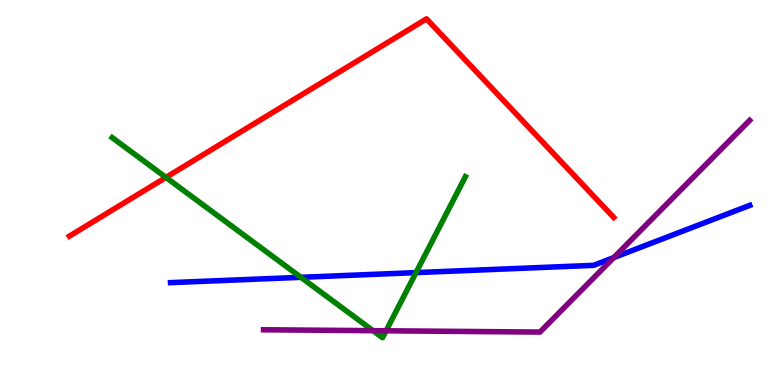[{'lines': ['blue', 'red'], 'intersections': []}, {'lines': ['green', 'red'], 'intersections': [{'x': 2.14, 'y': 5.39}]}, {'lines': ['purple', 'red'], 'intersections': []}, {'lines': ['blue', 'green'], 'intersections': [{'x': 3.88, 'y': 2.8}, {'x': 5.37, 'y': 2.92}]}, {'lines': ['blue', 'purple'], 'intersections': [{'x': 7.92, 'y': 3.31}]}, {'lines': ['green', 'purple'], 'intersections': [{'x': 4.81, 'y': 1.41}, {'x': 4.98, 'y': 1.41}]}]